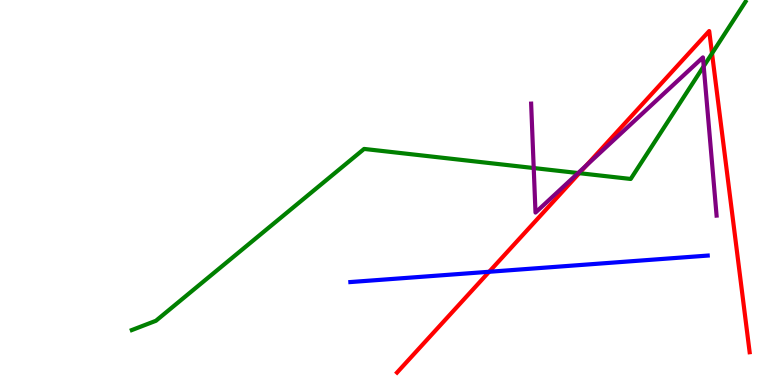[{'lines': ['blue', 'red'], 'intersections': [{'x': 6.31, 'y': 2.94}]}, {'lines': ['green', 'red'], 'intersections': [{'x': 7.47, 'y': 5.5}, {'x': 9.19, 'y': 8.61}]}, {'lines': ['purple', 'red'], 'intersections': [{'x': 7.57, 'y': 5.71}]}, {'lines': ['blue', 'green'], 'intersections': []}, {'lines': ['blue', 'purple'], 'intersections': []}, {'lines': ['green', 'purple'], 'intersections': [{'x': 6.89, 'y': 5.64}, {'x': 7.46, 'y': 5.51}, {'x': 9.08, 'y': 8.28}]}]